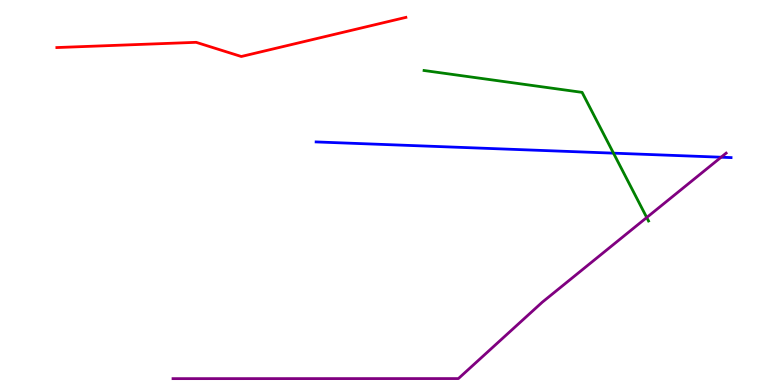[{'lines': ['blue', 'red'], 'intersections': []}, {'lines': ['green', 'red'], 'intersections': []}, {'lines': ['purple', 'red'], 'intersections': []}, {'lines': ['blue', 'green'], 'intersections': [{'x': 7.92, 'y': 6.02}]}, {'lines': ['blue', 'purple'], 'intersections': [{'x': 9.3, 'y': 5.92}]}, {'lines': ['green', 'purple'], 'intersections': [{'x': 8.35, 'y': 4.35}]}]